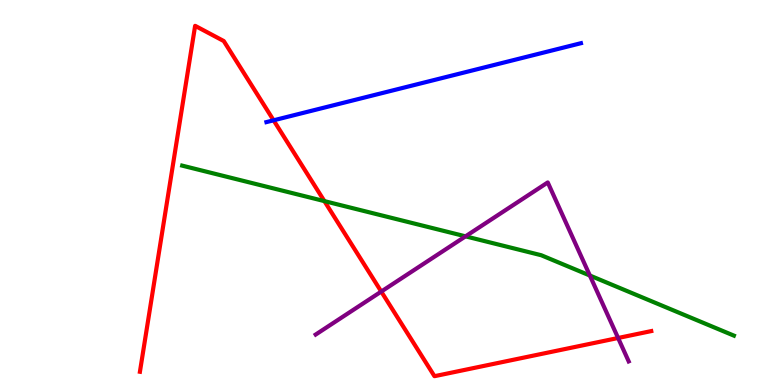[{'lines': ['blue', 'red'], 'intersections': [{'x': 3.53, 'y': 6.88}]}, {'lines': ['green', 'red'], 'intersections': [{'x': 4.19, 'y': 4.78}]}, {'lines': ['purple', 'red'], 'intersections': [{'x': 4.92, 'y': 2.43}, {'x': 7.98, 'y': 1.22}]}, {'lines': ['blue', 'green'], 'intersections': []}, {'lines': ['blue', 'purple'], 'intersections': []}, {'lines': ['green', 'purple'], 'intersections': [{'x': 6.01, 'y': 3.86}, {'x': 7.61, 'y': 2.84}]}]